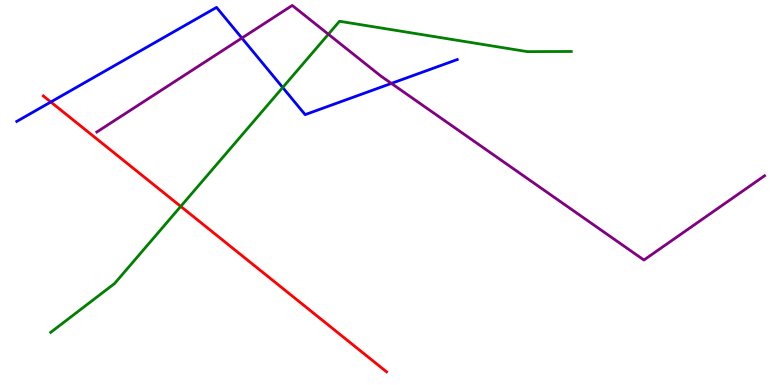[{'lines': ['blue', 'red'], 'intersections': [{'x': 0.656, 'y': 7.35}]}, {'lines': ['green', 'red'], 'intersections': [{'x': 2.33, 'y': 4.64}]}, {'lines': ['purple', 'red'], 'intersections': []}, {'lines': ['blue', 'green'], 'intersections': [{'x': 3.65, 'y': 7.73}]}, {'lines': ['blue', 'purple'], 'intersections': [{'x': 3.12, 'y': 9.01}, {'x': 5.05, 'y': 7.83}]}, {'lines': ['green', 'purple'], 'intersections': [{'x': 4.24, 'y': 9.11}]}]